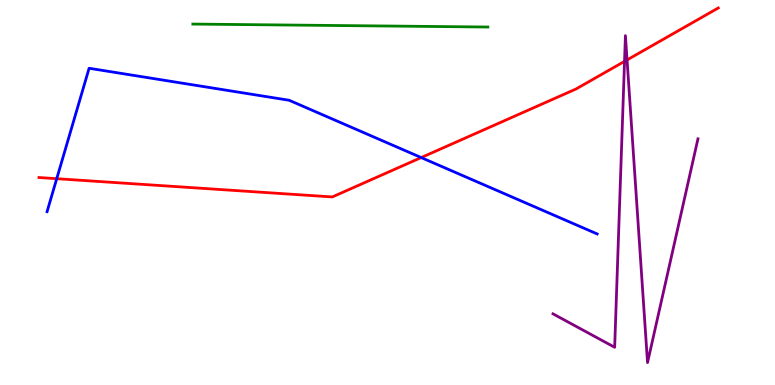[{'lines': ['blue', 'red'], 'intersections': [{'x': 0.732, 'y': 5.36}, {'x': 5.43, 'y': 5.91}]}, {'lines': ['green', 'red'], 'intersections': []}, {'lines': ['purple', 'red'], 'intersections': [{'x': 8.06, 'y': 8.41}, {'x': 8.09, 'y': 8.44}]}, {'lines': ['blue', 'green'], 'intersections': []}, {'lines': ['blue', 'purple'], 'intersections': []}, {'lines': ['green', 'purple'], 'intersections': []}]